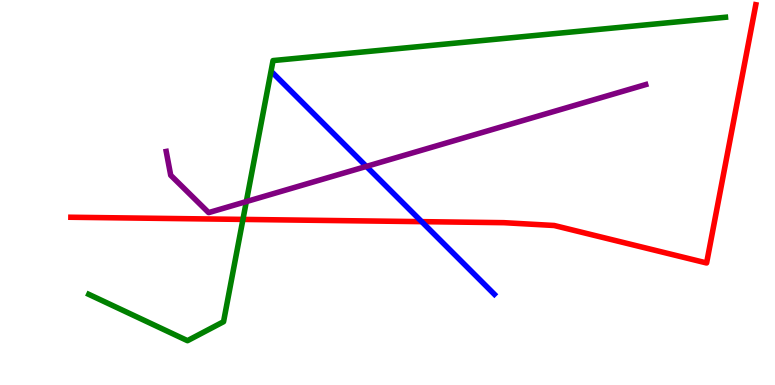[{'lines': ['blue', 'red'], 'intersections': [{'x': 5.44, 'y': 4.24}]}, {'lines': ['green', 'red'], 'intersections': [{'x': 3.13, 'y': 4.3}]}, {'lines': ['purple', 'red'], 'intersections': []}, {'lines': ['blue', 'green'], 'intersections': []}, {'lines': ['blue', 'purple'], 'intersections': [{'x': 4.73, 'y': 5.68}]}, {'lines': ['green', 'purple'], 'intersections': [{'x': 3.18, 'y': 4.76}]}]